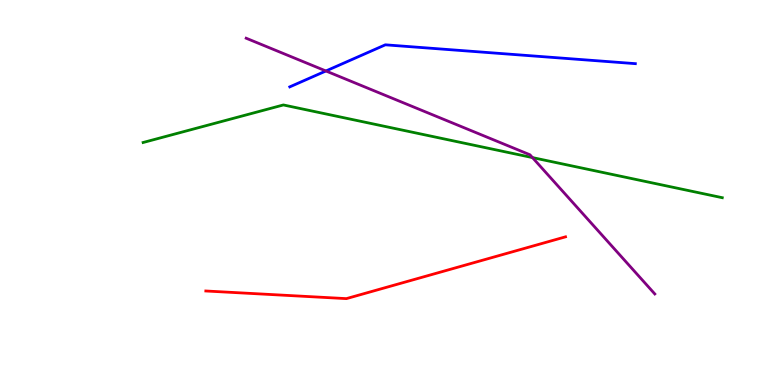[{'lines': ['blue', 'red'], 'intersections': []}, {'lines': ['green', 'red'], 'intersections': []}, {'lines': ['purple', 'red'], 'intersections': []}, {'lines': ['blue', 'green'], 'intersections': []}, {'lines': ['blue', 'purple'], 'intersections': [{'x': 4.21, 'y': 8.16}]}, {'lines': ['green', 'purple'], 'intersections': [{'x': 6.87, 'y': 5.91}]}]